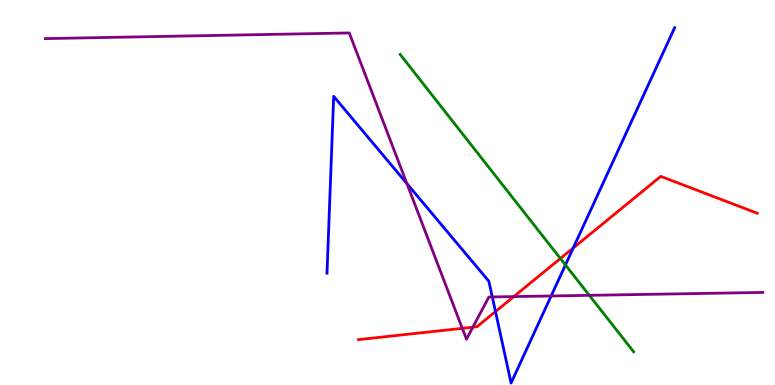[{'lines': ['blue', 'red'], 'intersections': [{'x': 6.39, 'y': 1.91}, {'x': 7.4, 'y': 3.56}]}, {'lines': ['green', 'red'], 'intersections': [{'x': 7.23, 'y': 3.29}]}, {'lines': ['purple', 'red'], 'intersections': [{'x': 5.96, 'y': 1.47}, {'x': 6.1, 'y': 1.5}, {'x': 6.63, 'y': 2.3}]}, {'lines': ['blue', 'green'], 'intersections': [{'x': 7.3, 'y': 3.12}]}, {'lines': ['blue', 'purple'], 'intersections': [{'x': 5.25, 'y': 5.23}, {'x': 6.35, 'y': 2.29}, {'x': 7.11, 'y': 2.31}]}, {'lines': ['green', 'purple'], 'intersections': [{'x': 7.6, 'y': 2.33}]}]